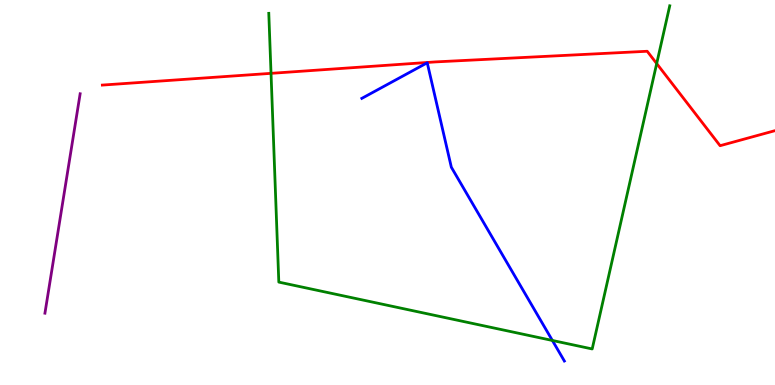[{'lines': ['blue', 'red'], 'intersections': []}, {'lines': ['green', 'red'], 'intersections': [{'x': 3.5, 'y': 8.1}, {'x': 8.47, 'y': 8.35}]}, {'lines': ['purple', 'red'], 'intersections': []}, {'lines': ['blue', 'green'], 'intersections': [{'x': 7.13, 'y': 1.16}]}, {'lines': ['blue', 'purple'], 'intersections': []}, {'lines': ['green', 'purple'], 'intersections': []}]